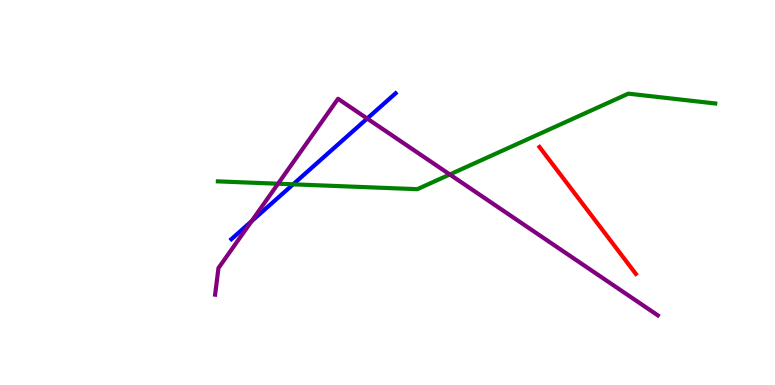[{'lines': ['blue', 'red'], 'intersections': []}, {'lines': ['green', 'red'], 'intersections': []}, {'lines': ['purple', 'red'], 'intersections': []}, {'lines': ['blue', 'green'], 'intersections': [{'x': 3.78, 'y': 5.21}]}, {'lines': ['blue', 'purple'], 'intersections': [{'x': 3.25, 'y': 4.25}, {'x': 4.74, 'y': 6.92}]}, {'lines': ['green', 'purple'], 'intersections': [{'x': 3.59, 'y': 5.23}, {'x': 5.8, 'y': 5.47}]}]